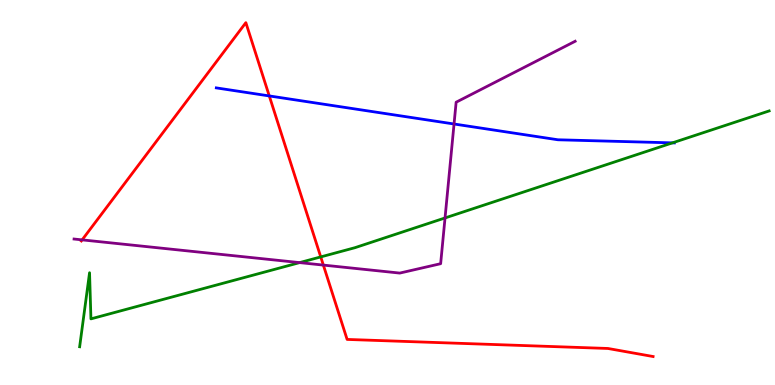[{'lines': ['blue', 'red'], 'intersections': [{'x': 3.47, 'y': 7.51}]}, {'lines': ['green', 'red'], 'intersections': [{'x': 4.14, 'y': 3.33}]}, {'lines': ['purple', 'red'], 'intersections': [{'x': 1.06, 'y': 3.77}, {'x': 4.17, 'y': 3.11}]}, {'lines': ['blue', 'green'], 'intersections': [{'x': 8.68, 'y': 6.29}]}, {'lines': ['blue', 'purple'], 'intersections': [{'x': 5.86, 'y': 6.78}]}, {'lines': ['green', 'purple'], 'intersections': [{'x': 3.87, 'y': 3.18}, {'x': 5.74, 'y': 4.34}]}]